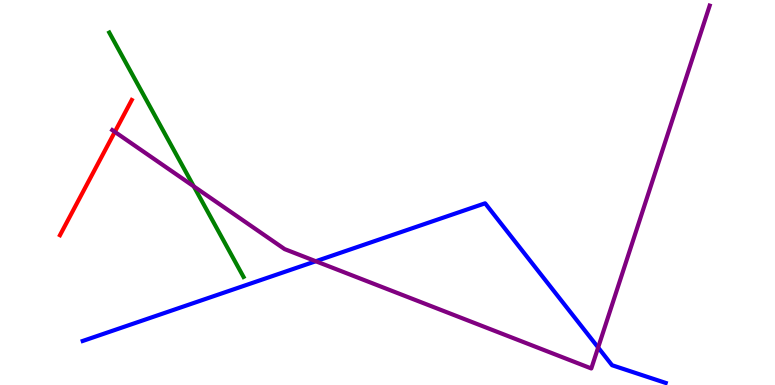[{'lines': ['blue', 'red'], 'intersections': []}, {'lines': ['green', 'red'], 'intersections': []}, {'lines': ['purple', 'red'], 'intersections': [{'x': 1.48, 'y': 6.57}]}, {'lines': ['blue', 'green'], 'intersections': []}, {'lines': ['blue', 'purple'], 'intersections': [{'x': 4.07, 'y': 3.21}, {'x': 7.72, 'y': 0.974}]}, {'lines': ['green', 'purple'], 'intersections': [{'x': 2.5, 'y': 5.16}]}]